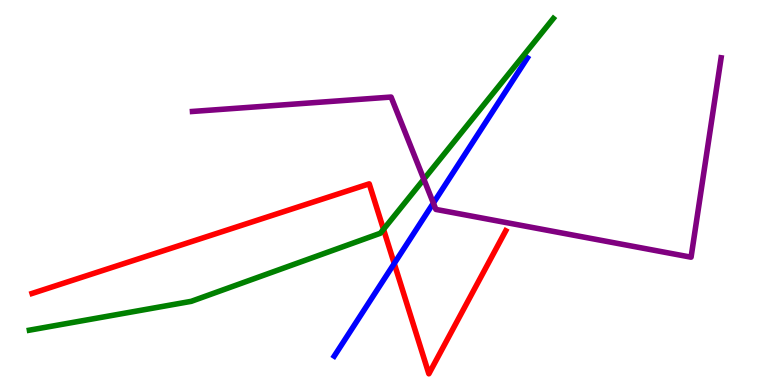[{'lines': ['blue', 'red'], 'intersections': [{'x': 5.09, 'y': 3.16}]}, {'lines': ['green', 'red'], 'intersections': [{'x': 4.95, 'y': 4.04}]}, {'lines': ['purple', 'red'], 'intersections': []}, {'lines': ['blue', 'green'], 'intersections': []}, {'lines': ['blue', 'purple'], 'intersections': [{'x': 5.59, 'y': 4.72}]}, {'lines': ['green', 'purple'], 'intersections': [{'x': 5.47, 'y': 5.34}]}]